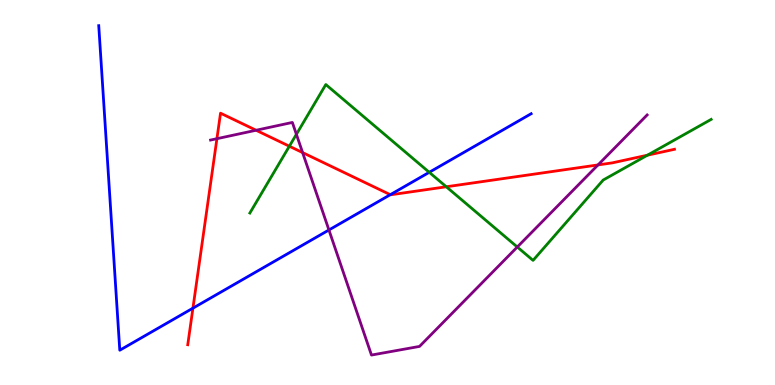[{'lines': ['blue', 'red'], 'intersections': [{'x': 2.49, 'y': 2.0}, {'x': 5.04, 'y': 4.94}]}, {'lines': ['green', 'red'], 'intersections': [{'x': 3.73, 'y': 6.2}, {'x': 5.76, 'y': 5.15}, {'x': 8.35, 'y': 5.97}]}, {'lines': ['purple', 'red'], 'intersections': [{'x': 2.8, 'y': 6.4}, {'x': 3.3, 'y': 6.62}, {'x': 3.9, 'y': 6.04}, {'x': 7.72, 'y': 5.72}]}, {'lines': ['blue', 'green'], 'intersections': [{'x': 5.54, 'y': 5.52}]}, {'lines': ['blue', 'purple'], 'intersections': [{'x': 4.24, 'y': 4.03}]}, {'lines': ['green', 'purple'], 'intersections': [{'x': 3.82, 'y': 6.51}, {'x': 6.67, 'y': 3.58}]}]